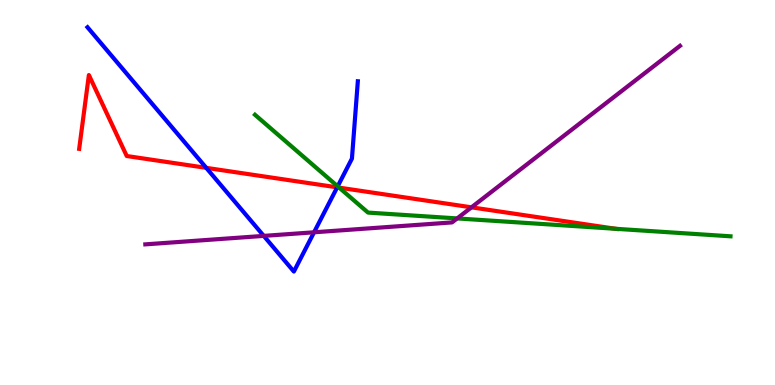[{'lines': ['blue', 'red'], 'intersections': [{'x': 2.66, 'y': 5.64}, {'x': 4.35, 'y': 5.13}]}, {'lines': ['green', 'red'], 'intersections': [{'x': 4.38, 'y': 5.13}, {'x': 7.94, 'y': 4.06}]}, {'lines': ['purple', 'red'], 'intersections': [{'x': 6.08, 'y': 4.61}]}, {'lines': ['blue', 'green'], 'intersections': [{'x': 4.36, 'y': 5.16}]}, {'lines': ['blue', 'purple'], 'intersections': [{'x': 3.4, 'y': 3.87}, {'x': 4.05, 'y': 3.97}]}, {'lines': ['green', 'purple'], 'intersections': [{'x': 5.9, 'y': 4.33}]}]